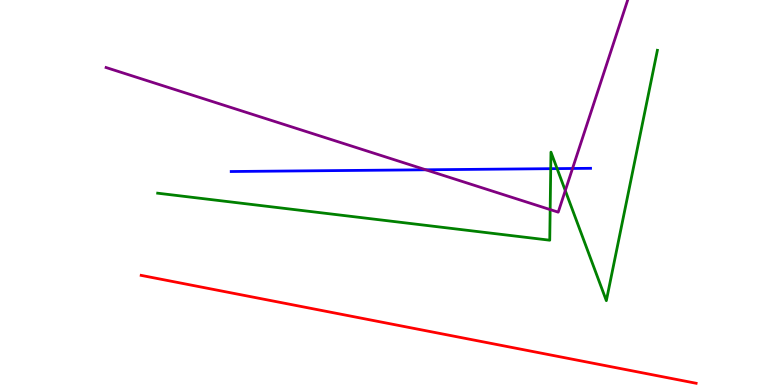[{'lines': ['blue', 'red'], 'intersections': []}, {'lines': ['green', 'red'], 'intersections': []}, {'lines': ['purple', 'red'], 'intersections': []}, {'lines': ['blue', 'green'], 'intersections': [{'x': 7.11, 'y': 5.62}, {'x': 7.19, 'y': 5.62}]}, {'lines': ['blue', 'purple'], 'intersections': [{'x': 5.49, 'y': 5.59}, {'x': 7.39, 'y': 5.62}]}, {'lines': ['green', 'purple'], 'intersections': [{'x': 7.1, 'y': 4.56}, {'x': 7.29, 'y': 5.05}]}]